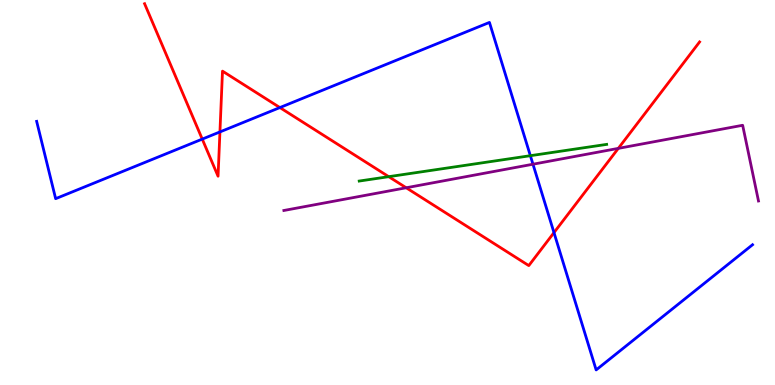[{'lines': ['blue', 'red'], 'intersections': [{'x': 2.61, 'y': 6.39}, {'x': 2.84, 'y': 6.57}, {'x': 3.61, 'y': 7.21}, {'x': 7.15, 'y': 3.96}]}, {'lines': ['green', 'red'], 'intersections': [{'x': 5.02, 'y': 5.41}]}, {'lines': ['purple', 'red'], 'intersections': [{'x': 5.24, 'y': 5.12}, {'x': 7.98, 'y': 6.15}]}, {'lines': ['blue', 'green'], 'intersections': [{'x': 6.84, 'y': 5.96}]}, {'lines': ['blue', 'purple'], 'intersections': [{'x': 6.88, 'y': 5.73}]}, {'lines': ['green', 'purple'], 'intersections': []}]